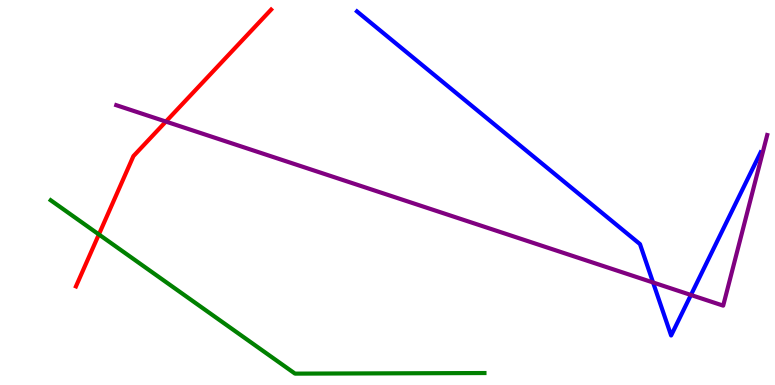[{'lines': ['blue', 'red'], 'intersections': []}, {'lines': ['green', 'red'], 'intersections': [{'x': 1.28, 'y': 3.91}]}, {'lines': ['purple', 'red'], 'intersections': [{'x': 2.14, 'y': 6.84}]}, {'lines': ['blue', 'green'], 'intersections': []}, {'lines': ['blue', 'purple'], 'intersections': [{'x': 8.43, 'y': 2.66}, {'x': 8.92, 'y': 2.34}]}, {'lines': ['green', 'purple'], 'intersections': []}]